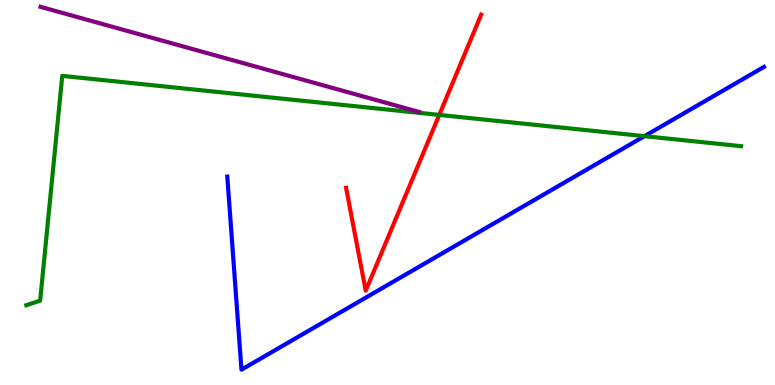[{'lines': ['blue', 'red'], 'intersections': []}, {'lines': ['green', 'red'], 'intersections': [{'x': 5.67, 'y': 7.02}]}, {'lines': ['purple', 'red'], 'intersections': []}, {'lines': ['blue', 'green'], 'intersections': [{'x': 8.32, 'y': 6.46}]}, {'lines': ['blue', 'purple'], 'intersections': []}, {'lines': ['green', 'purple'], 'intersections': []}]